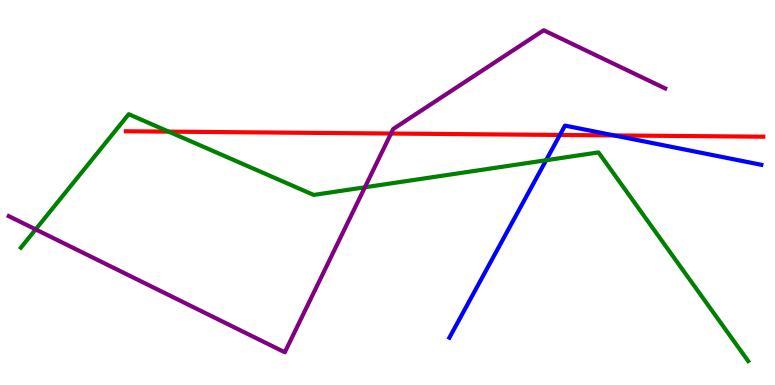[{'lines': ['blue', 'red'], 'intersections': [{'x': 7.22, 'y': 6.49}, {'x': 7.93, 'y': 6.48}]}, {'lines': ['green', 'red'], 'intersections': [{'x': 2.18, 'y': 6.58}]}, {'lines': ['purple', 'red'], 'intersections': [{'x': 5.04, 'y': 6.53}]}, {'lines': ['blue', 'green'], 'intersections': [{'x': 7.05, 'y': 5.84}]}, {'lines': ['blue', 'purple'], 'intersections': []}, {'lines': ['green', 'purple'], 'intersections': [{'x': 0.46, 'y': 4.04}, {'x': 4.71, 'y': 5.14}]}]